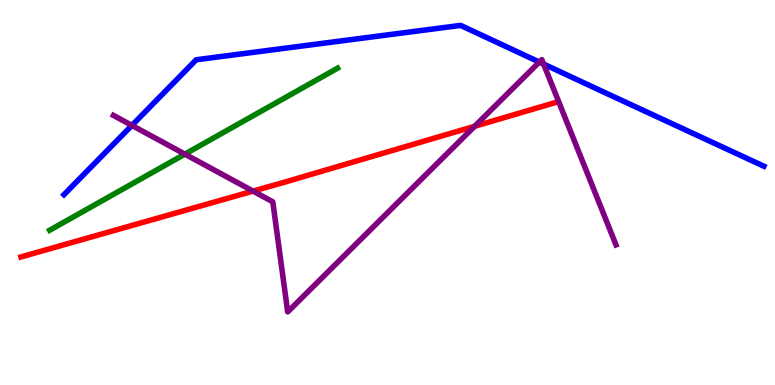[{'lines': ['blue', 'red'], 'intersections': []}, {'lines': ['green', 'red'], 'intersections': []}, {'lines': ['purple', 'red'], 'intersections': [{'x': 3.27, 'y': 5.04}, {'x': 6.12, 'y': 6.72}]}, {'lines': ['blue', 'green'], 'intersections': []}, {'lines': ['blue', 'purple'], 'intersections': [{'x': 1.7, 'y': 6.74}, {'x': 6.96, 'y': 8.39}, {'x': 7.01, 'y': 8.34}]}, {'lines': ['green', 'purple'], 'intersections': [{'x': 2.39, 'y': 6.0}]}]